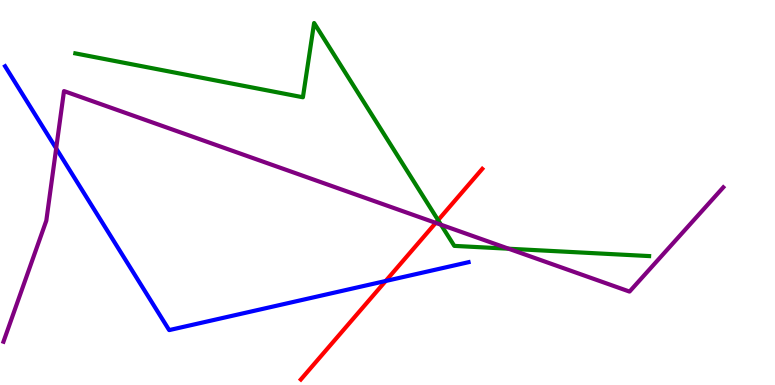[{'lines': ['blue', 'red'], 'intersections': [{'x': 4.98, 'y': 2.7}]}, {'lines': ['green', 'red'], 'intersections': [{'x': 5.65, 'y': 4.28}]}, {'lines': ['purple', 'red'], 'intersections': [{'x': 5.62, 'y': 4.21}]}, {'lines': ['blue', 'green'], 'intersections': []}, {'lines': ['blue', 'purple'], 'intersections': [{'x': 0.725, 'y': 6.15}]}, {'lines': ['green', 'purple'], 'intersections': [{'x': 5.69, 'y': 4.16}, {'x': 6.56, 'y': 3.54}]}]